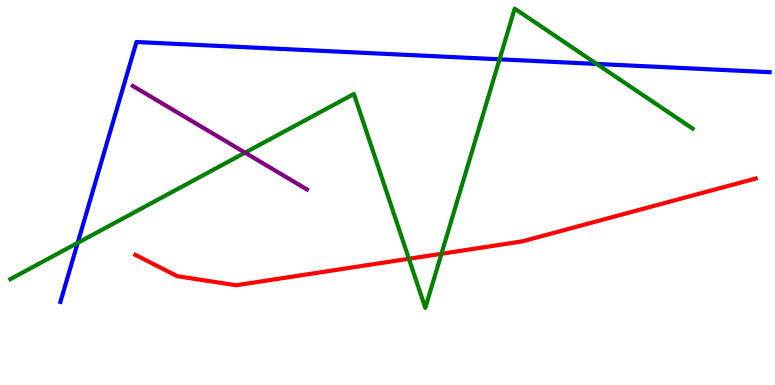[{'lines': ['blue', 'red'], 'intersections': []}, {'lines': ['green', 'red'], 'intersections': [{'x': 5.28, 'y': 3.28}, {'x': 5.7, 'y': 3.41}]}, {'lines': ['purple', 'red'], 'intersections': []}, {'lines': ['blue', 'green'], 'intersections': [{'x': 1.0, 'y': 3.69}, {'x': 6.45, 'y': 8.46}, {'x': 7.7, 'y': 8.34}]}, {'lines': ['blue', 'purple'], 'intersections': []}, {'lines': ['green', 'purple'], 'intersections': [{'x': 3.16, 'y': 6.03}]}]